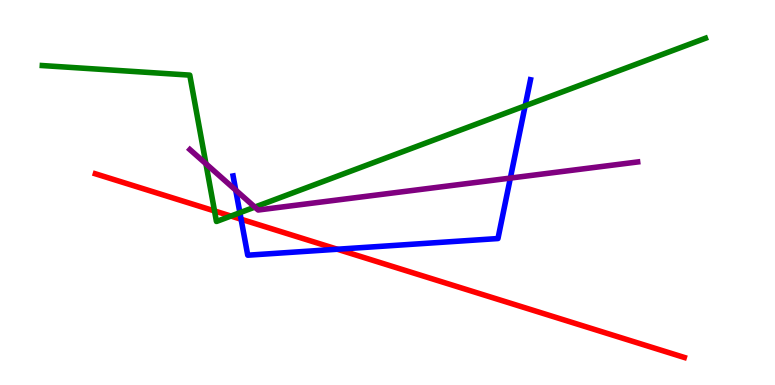[{'lines': ['blue', 'red'], 'intersections': [{'x': 3.11, 'y': 4.31}, {'x': 4.35, 'y': 3.53}]}, {'lines': ['green', 'red'], 'intersections': [{'x': 2.77, 'y': 4.52}, {'x': 2.98, 'y': 4.39}]}, {'lines': ['purple', 'red'], 'intersections': []}, {'lines': ['blue', 'green'], 'intersections': [{'x': 3.1, 'y': 4.48}, {'x': 6.78, 'y': 7.25}]}, {'lines': ['blue', 'purple'], 'intersections': [{'x': 3.04, 'y': 5.06}, {'x': 6.59, 'y': 5.37}]}, {'lines': ['green', 'purple'], 'intersections': [{'x': 2.66, 'y': 5.75}, {'x': 3.29, 'y': 4.62}]}]